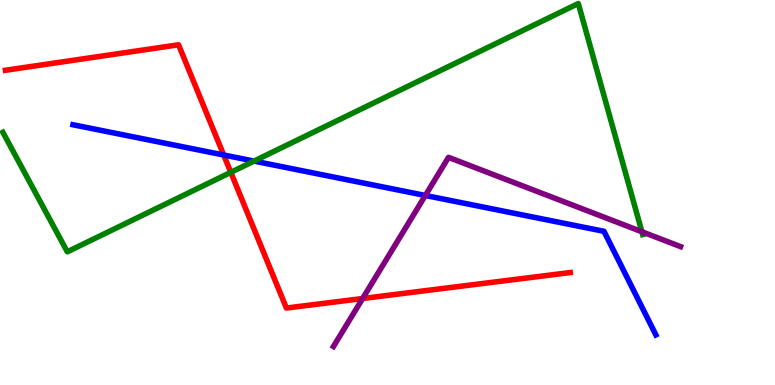[{'lines': ['blue', 'red'], 'intersections': [{'x': 2.89, 'y': 5.97}]}, {'lines': ['green', 'red'], 'intersections': [{'x': 2.98, 'y': 5.52}]}, {'lines': ['purple', 'red'], 'intersections': [{'x': 4.68, 'y': 2.25}]}, {'lines': ['blue', 'green'], 'intersections': [{'x': 3.28, 'y': 5.82}]}, {'lines': ['blue', 'purple'], 'intersections': [{'x': 5.49, 'y': 4.92}]}, {'lines': ['green', 'purple'], 'intersections': [{'x': 8.28, 'y': 3.98}]}]